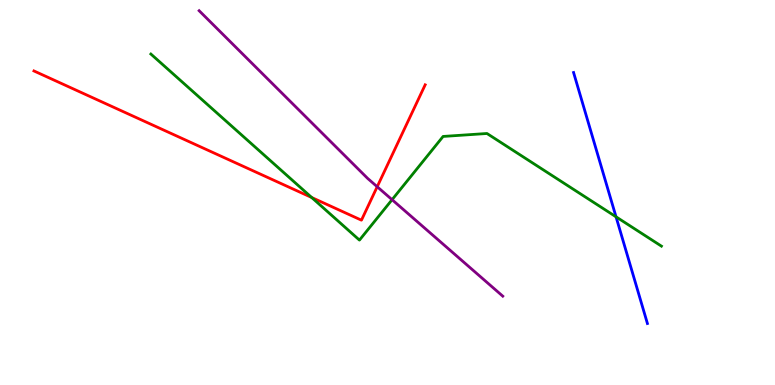[{'lines': ['blue', 'red'], 'intersections': []}, {'lines': ['green', 'red'], 'intersections': [{'x': 4.02, 'y': 4.87}]}, {'lines': ['purple', 'red'], 'intersections': [{'x': 4.87, 'y': 5.15}]}, {'lines': ['blue', 'green'], 'intersections': [{'x': 7.95, 'y': 4.37}]}, {'lines': ['blue', 'purple'], 'intersections': []}, {'lines': ['green', 'purple'], 'intersections': [{'x': 5.06, 'y': 4.81}]}]